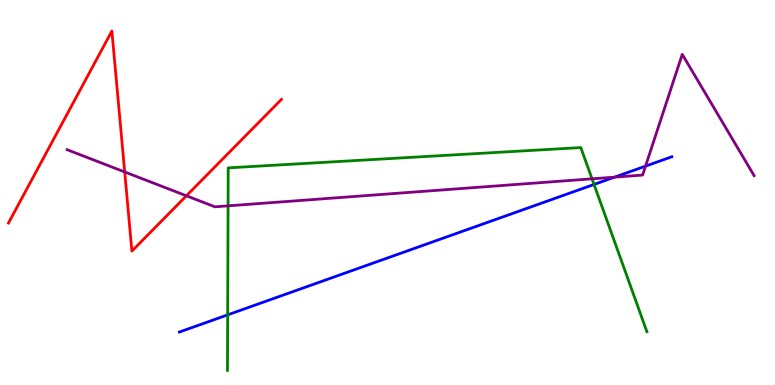[{'lines': ['blue', 'red'], 'intersections': []}, {'lines': ['green', 'red'], 'intersections': []}, {'lines': ['purple', 'red'], 'intersections': [{'x': 1.61, 'y': 5.53}, {'x': 2.41, 'y': 4.91}]}, {'lines': ['blue', 'green'], 'intersections': [{'x': 2.94, 'y': 1.82}, {'x': 7.67, 'y': 5.21}]}, {'lines': ['blue', 'purple'], 'intersections': [{'x': 7.93, 'y': 5.4}, {'x': 8.33, 'y': 5.68}]}, {'lines': ['green', 'purple'], 'intersections': [{'x': 2.94, 'y': 4.65}, {'x': 7.64, 'y': 5.36}]}]